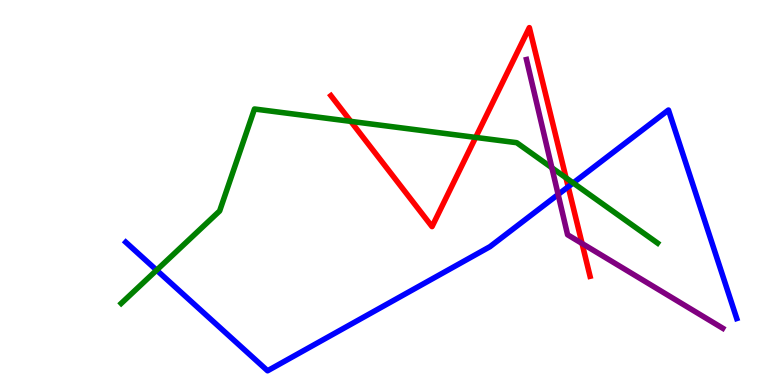[{'lines': ['blue', 'red'], 'intersections': [{'x': 7.33, 'y': 5.15}]}, {'lines': ['green', 'red'], 'intersections': [{'x': 4.53, 'y': 6.85}, {'x': 6.14, 'y': 6.43}, {'x': 7.3, 'y': 5.38}]}, {'lines': ['purple', 'red'], 'intersections': [{'x': 7.51, 'y': 3.68}]}, {'lines': ['blue', 'green'], 'intersections': [{'x': 2.02, 'y': 2.98}, {'x': 7.4, 'y': 5.25}]}, {'lines': ['blue', 'purple'], 'intersections': [{'x': 7.2, 'y': 4.95}]}, {'lines': ['green', 'purple'], 'intersections': [{'x': 7.12, 'y': 5.64}]}]